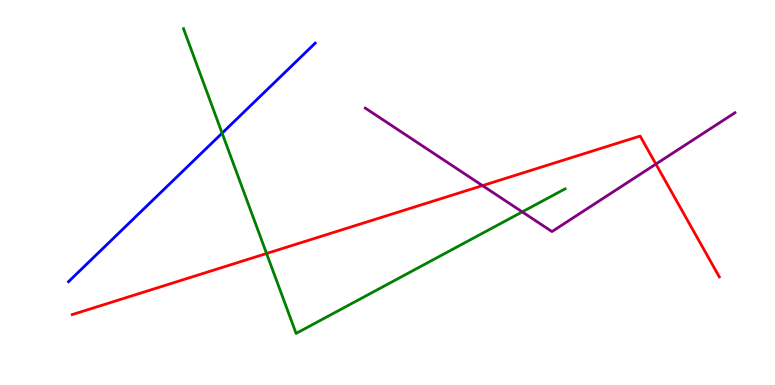[{'lines': ['blue', 'red'], 'intersections': []}, {'lines': ['green', 'red'], 'intersections': [{'x': 3.44, 'y': 3.42}]}, {'lines': ['purple', 'red'], 'intersections': [{'x': 6.23, 'y': 5.18}, {'x': 8.46, 'y': 5.74}]}, {'lines': ['blue', 'green'], 'intersections': [{'x': 2.87, 'y': 6.54}]}, {'lines': ['blue', 'purple'], 'intersections': []}, {'lines': ['green', 'purple'], 'intersections': [{'x': 6.74, 'y': 4.5}]}]